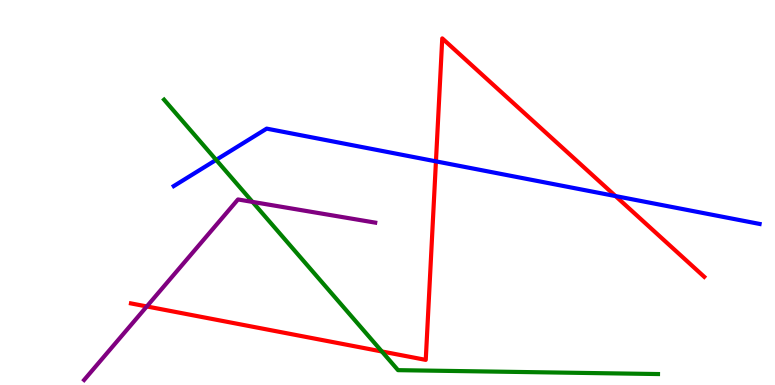[{'lines': ['blue', 'red'], 'intersections': [{'x': 5.63, 'y': 5.81}, {'x': 7.94, 'y': 4.91}]}, {'lines': ['green', 'red'], 'intersections': [{'x': 4.93, 'y': 0.871}]}, {'lines': ['purple', 'red'], 'intersections': [{'x': 1.89, 'y': 2.04}]}, {'lines': ['blue', 'green'], 'intersections': [{'x': 2.79, 'y': 5.85}]}, {'lines': ['blue', 'purple'], 'intersections': []}, {'lines': ['green', 'purple'], 'intersections': [{'x': 3.26, 'y': 4.76}]}]